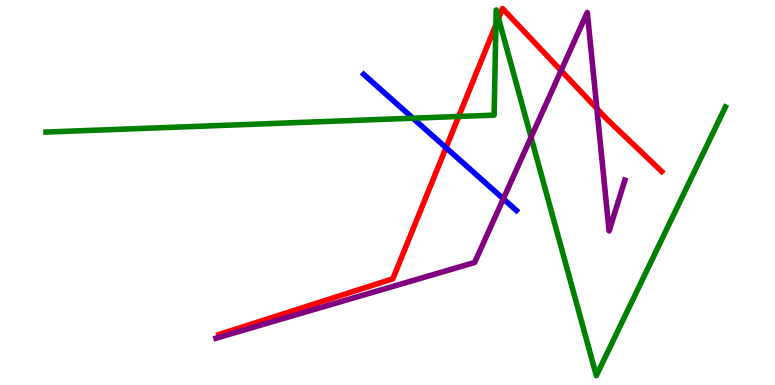[{'lines': ['blue', 'red'], 'intersections': [{'x': 5.76, 'y': 6.16}]}, {'lines': ['green', 'red'], 'intersections': [{'x': 5.92, 'y': 6.98}, {'x': 6.4, 'y': 9.36}, {'x': 6.43, 'y': 9.52}]}, {'lines': ['purple', 'red'], 'intersections': [{'x': 7.24, 'y': 8.17}, {'x': 7.7, 'y': 7.18}]}, {'lines': ['blue', 'green'], 'intersections': [{'x': 5.33, 'y': 6.93}]}, {'lines': ['blue', 'purple'], 'intersections': [{'x': 6.49, 'y': 4.84}]}, {'lines': ['green', 'purple'], 'intersections': [{'x': 6.85, 'y': 6.44}]}]